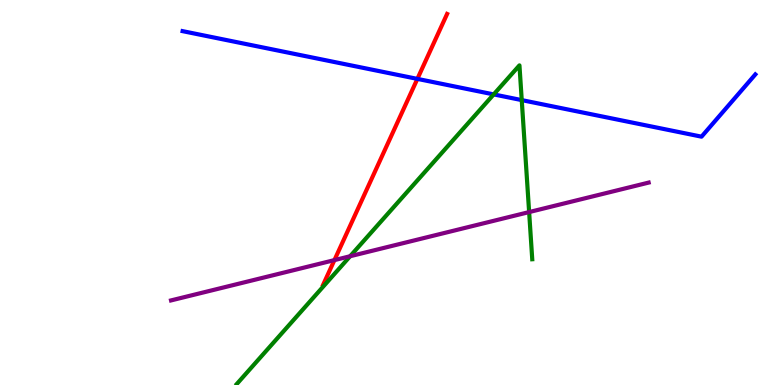[{'lines': ['blue', 'red'], 'intersections': [{'x': 5.39, 'y': 7.95}]}, {'lines': ['green', 'red'], 'intersections': []}, {'lines': ['purple', 'red'], 'intersections': [{'x': 4.32, 'y': 3.24}]}, {'lines': ['blue', 'green'], 'intersections': [{'x': 6.37, 'y': 7.55}, {'x': 6.73, 'y': 7.4}]}, {'lines': ['blue', 'purple'], 'intersections': []}, {'lines': ['green', 'purple'], 'intersections': [{'x': 4.52, 'y': 3.34}, {'x': 6.83, 'y': 4.49}]}]